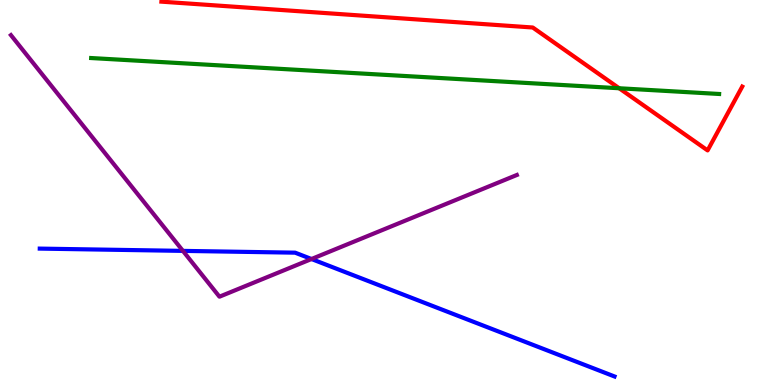[{'lines': ['blue', 'red'], 'intersections': []}, {'lines': ['green', 'red'], 'intersections': [{'x': 7.99, 'y': 7.71}]}, {'lines': ['purple', 'red'], 'intersections': []}, {'lines': ['blue', 'green'], 'intersections': []}, {'lines': ['blue', 'purple'], 'intersections': [{'x': 2.36, 'y': 3.48}, {'x': 4.02, 'y': 3.27}]}, {'lines': ['green', 'purple'], 'intersections': []}]